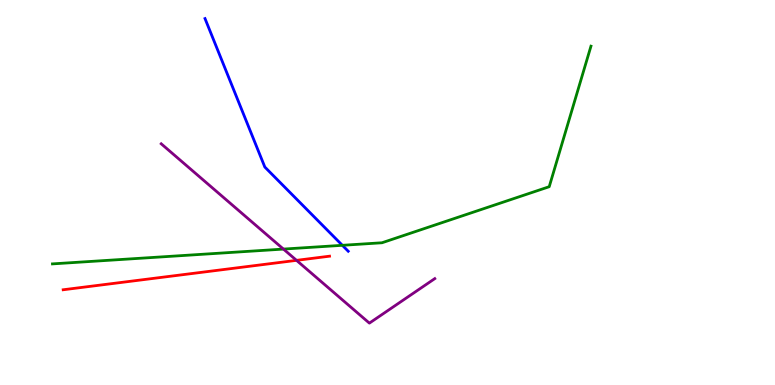[{'lines': ['blue', 'red'], 'intersections': []}, {'lines': ['green', 'red'], 'intersections': []}, {'lines': ['purple', 'red'], 'intersections': [{'x': 3.83, 'y': 3.24}]}, {'lines': ['blue', 'green'], 'intersections': [{'x': 4.42, 'y': 3.63}]}, {'lines': ['blue', 'purple'], 'intersections': []}, {'lines': ['green', 'purple'], 'intersections': [{'x': 3.66, 'y': 3.53}]}]